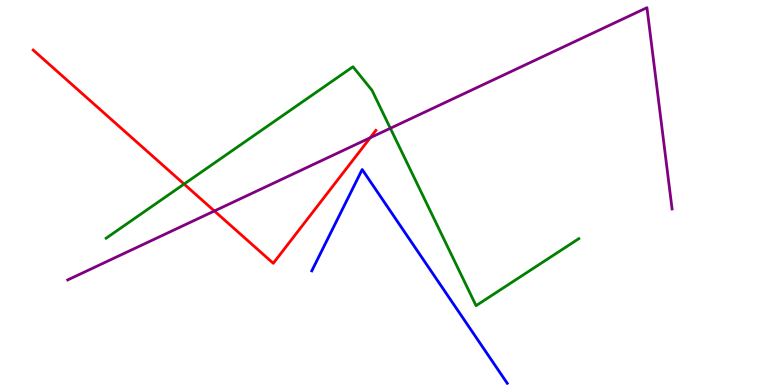[{'lines': ['blue', 'red'], 'intersections': []}, {'lines': ['green', 'red'], 'intersections': [{'x': 2.38, 'y': 5.22}]}, {'lines': ['purple', 'red'], 'intersections': [{'x': 2.77, 'y': 4.52}, {'x': 4.78, 'y': 6.42}]}, {'lines': ['blue', 'green'], 'intersections': []}, {'lines': ['blue', 'purple'], 'intersections': []}, {'lines': ['green', 'purple'], 'intersections': [{'x': 5.04, 'y': 6.67}]}]